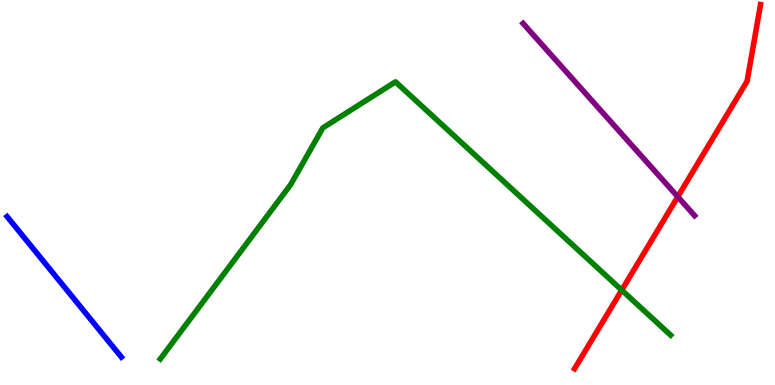[{'lines': ['blue', 'red'], 'intersections': []}, {'lines': ['green', 'red'], 'intersections': [{'x': 8.02, 'y': 2.46}]}, {'lines': ['purple', 'red'], 'intersections': [{'x': 8.75, 'y': 4.89}]}, {'lines': ['blue', 'green'], 'intersections': []}, {'lines': ['blue', 'purple'], 'intersections': []}, {'lines': ['green', 'purple'], 'intersections': []}]